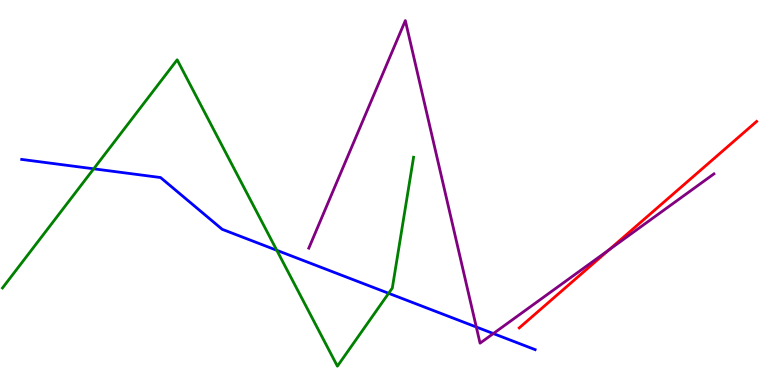[{'lines': ['blue', 'red'], 'intersections': []}, {'lines': ['green', 'red'], 'intersections': []}, {'lines': ['purple', 'red'], 'intersections': [{'x': 7.86, 'y': 3.51}]}, {'lines': ['blue', 'green'], 'intersections': [{'x': 1.21, 'y': 5.62}, {'x': 3.57, 'y': 3.5}, {'x': 5.01, 'y': 2.38}]}, {'lines': ['blue', 'purple'], 'intersections': [{'x': 6.15, 'y': 1.51}, {'x': 6.37, 'y': 1.34}]}, {'lines': ['green', 'purple'], 'intersections': []}]